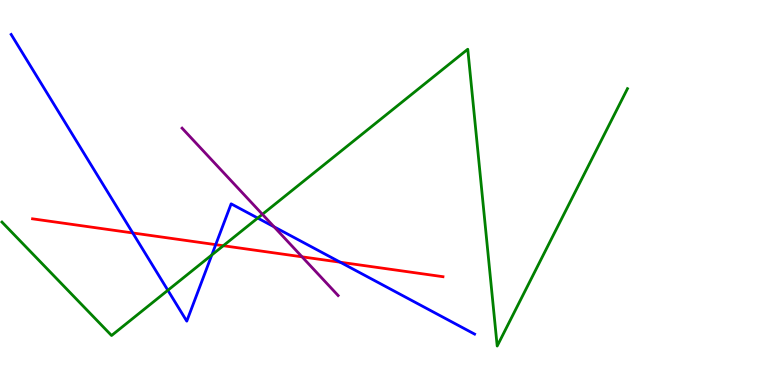[{'lines': ['blue', 'red'], 'intersections': [{'x': 1.71, 'y': 3.95}, {'x': 2.78, 'y': 3.65}, {'x': 4.39, 'y': 3.19}]}, {'lines': ['green', 'red'], 'intersections': [{'x': 2.88, 'y': 3.62}]}, {'lines': ['purple', 'red'], 'intersections': [{'x': 3.9, 'y': 3.33}]}, {'lines': ['blue', 'green'], 'intersections': [{'x': 2.17, 'y': 2.46}, {'x': 2.73, 'y': 3.38}, {'x': 3.33, 'y': 4.34}]}, {'lines': ['blue', 'purple'], 'intersections': [{'x': 3.54, 'y': 4.11}]}, {'lines': ['green', 'purple'], 'intersections': [{'x': 3.39, 'y': 4.43}]}]